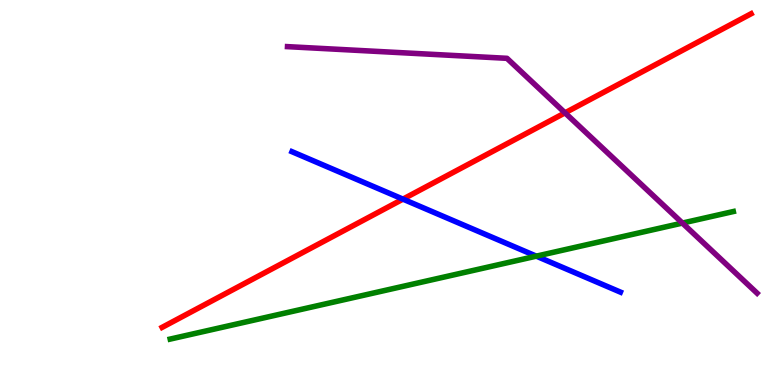[{'lines': ['blue', 'red'], 'intersections': [{'x': 5.2, 'y': 4.83}]}, {'lines': ['green', 'red'], 'intersections': []}, {'lines': ['purple', 'red'], 'intersections': [{'x': 7.29, 'y': 7.07}]}, {'lines': ['blue', 'green'], 'intersections': [{'x': 6.92, 'y': 3.35}]}, {'lines': ['blue', 'purple'], 'intersections': []}, {'lines': ['green', 'purple'], 'intersections': [{'x': 8.81, 'y': 4.21}]}]